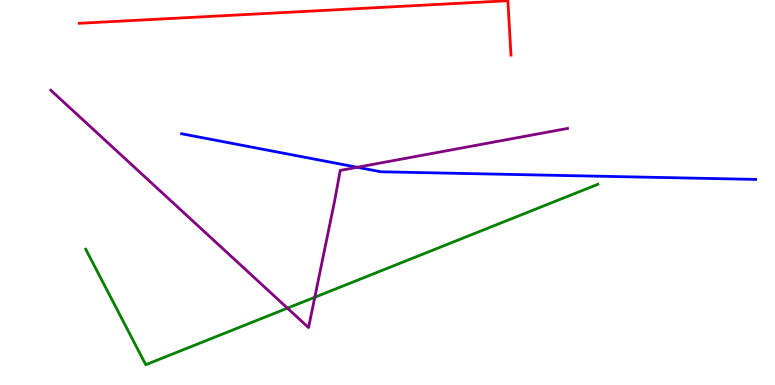[{'lines': ['blue', 'red'], 'intersections': []}, {'lines': ['green', 'red'], 'intersections': []}, {'lines': ['purple', 'red'], 'intersections': []}, {'lines': ['blue', 'green'], 'intersections': []}, {'lines': ['blue', 'purple'], 'intersections': [{'x': 4.61, 'y': 5.66}]}, {'lines': ['green', 'purple'], 'intersections': [{'x': 3.71, 'y': 2.0}, {'x': 4.06, 'y': 2.28}]}]